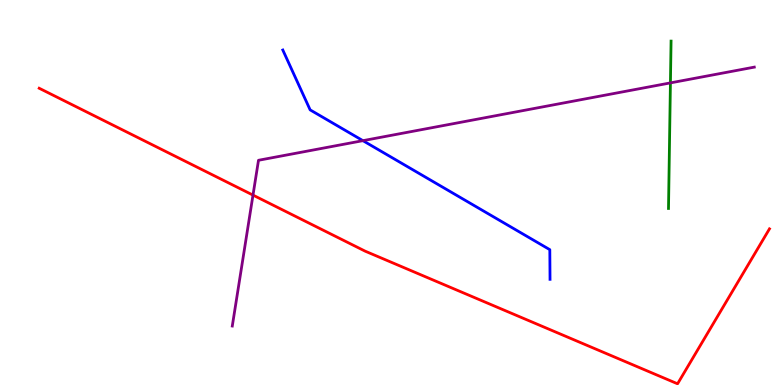[{'lines': ['blue', 'red'], 'intersections': []}, {'lines': ['green', 'red'], 'intersections': []}, {'lines': ['purple', 'red'], 'intersections': [{'x': 3.26, 'y': 4.93}]}, {'lines': ['blue', 'green'], 'intersections': []}, {'lines': ['blue', 'purple'], 'intersections': [{'x': 4.68, 'y': 6.35}]}, {'lines': ['green', 'purple'], 'intersections': [{'x': 8.65, 'y': 7.85}]}]